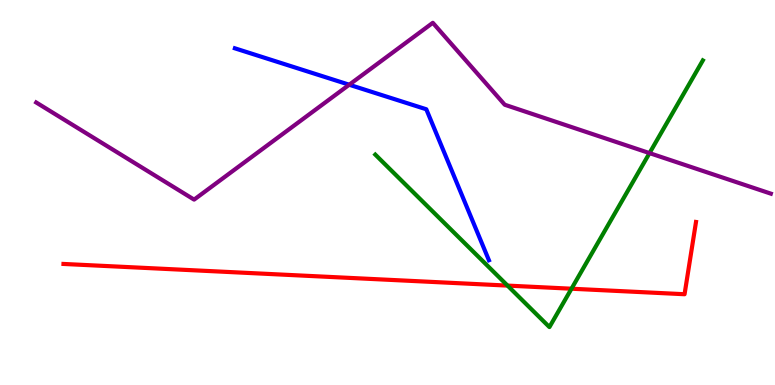[{'lines': ['blue', 'red'], 'intersections': []}, {'lines': ['green', 'red'], 'intersections': [{'x': 6.55, 'y': 2.58}, {'x': 7.37, 'y': 2.5}]}, {'lines': ['purple', 'red'], 'intersections': []}, {'lines': ['blue', 'green'], 'intersections': []}, {'lines': ['blue', 'purple'], 'intersections': [{'x': 4.51, 'y': 7.8}]}, {'lines': ['green', 'purple'], 'intersections': [{'x': 8.38, 'y': 6.02}]}]